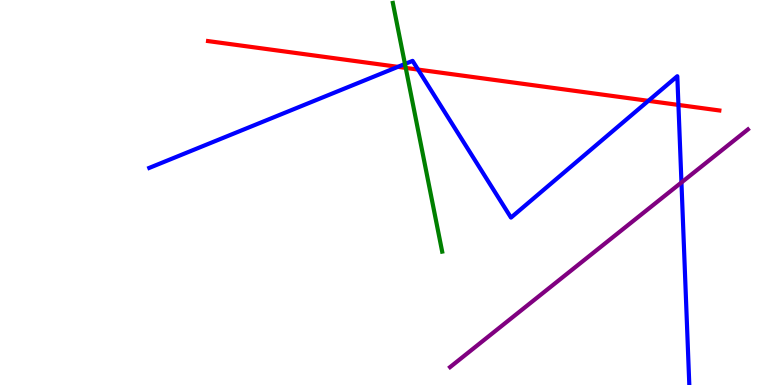[{'lines': ['blue', 'red'], 'intersections': [{'x': 5.13, 'y': 8.26}, {'x': 5.39, 'y': 8.19}, {'x': 8.37, 'y': 7.38}, {'x': 8.75, 'y': 7.27}]}, {'lines': ['green', 'red'], 'intersections': [{'x': 5.24, 'y': 8.24}]}, {'lines': ['purple', 'red'], 'intersections': []}, {'lines': ['blue', 'green'], 'intersections': [{'x': 5.23, 'y': 8.34}]}, {'lines': ['blue', 'purple'], 'intersections': [{'x': 8.79, 'y': 5.26}]}, {'lines': ['green', 'purple'], 'intersections': []}]